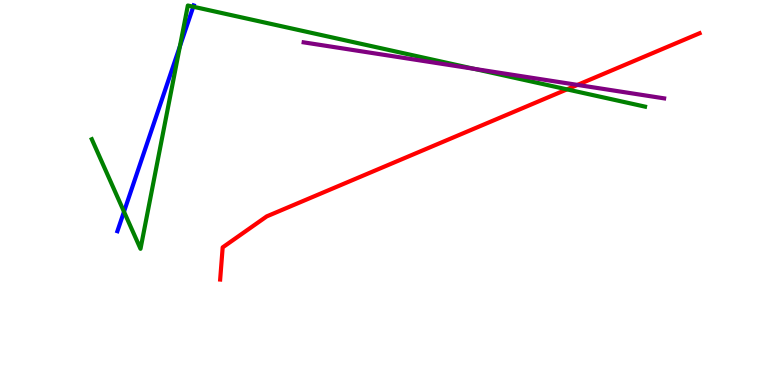[{'lines': ['blue', 'red'], 'intersections': []}, {'lines': ['green', 'red'], 'intersections': [{'x': 7.32, 'y': 7.68}]}, {'lines': ['purple', 'red'], 'intersections': [{'x': 7.45, 'y': 7.79}]}, {'lines': ['blue', 'green'], 'intersections': [{'x': 1.6, 'y': 4.5}, {'x': 2.32, 'y': 8.8}, {'x': 2.49, 'y': 9.83}]}, {'lines': ['blue', 'purple'], 'intersections': []}, {'lines': ['green', 'purple'], 'intersections': [{'x': 6.12, 'y': 8.21}]}]